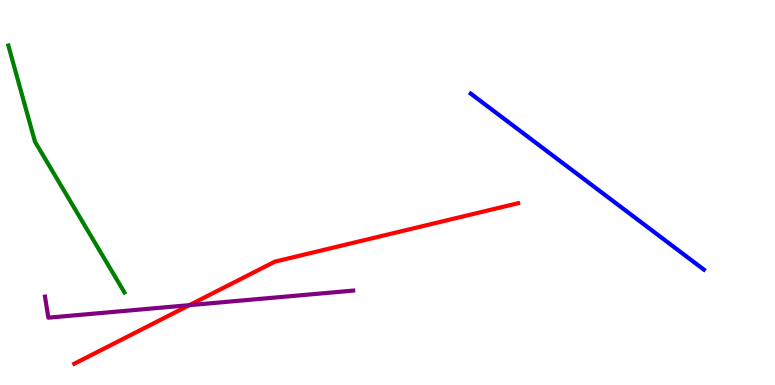[{'lines': ['blue', 'red'], 'intersections': []}, {'lines': ['green', 'red'], 'intersections': []}, {'lines': ['purple', 'red'], 'intersections': [{'x': 2.44, 'y': 2.07}]}, {'lines': ['blue', 'green'], 'intersections': []}, {'lines': ['blue', 'purple'], 'intersections': []}, {'lines': ['green', 'purple'], 'intersections': []}]